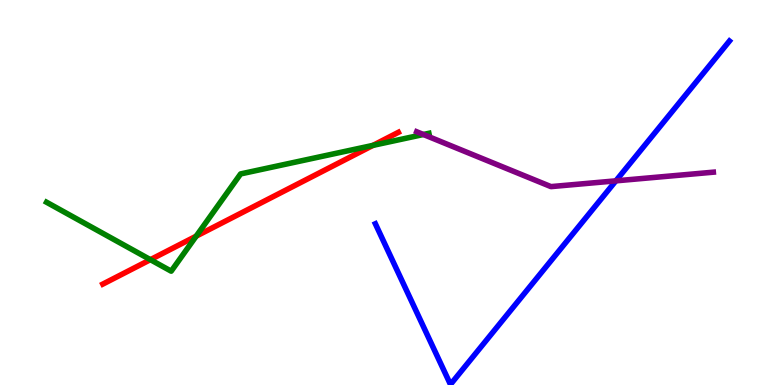[{'lines': ['blue', 'red'], 'intersections': []}, {'lines': ['green', 'red'], 'intersections': [{'x': 1.94, 'y': 3.26}, {'x': 2.53, 'y': 3.87}, {'x': 4.81, 'y': 6.22}]}, {'lines': ['purple', 'red'], 'intersections': []}, {'lines': ['blue', 'green'], 'intersections': []}, {'lines': ['blue', 'purple'], 'intersections': [{'x': 7.95, 'y': 5.3}]}, {'lines': ['green', 'purple'], 'intersections': [{'x': 5.46, 'y': 6.51}]}]